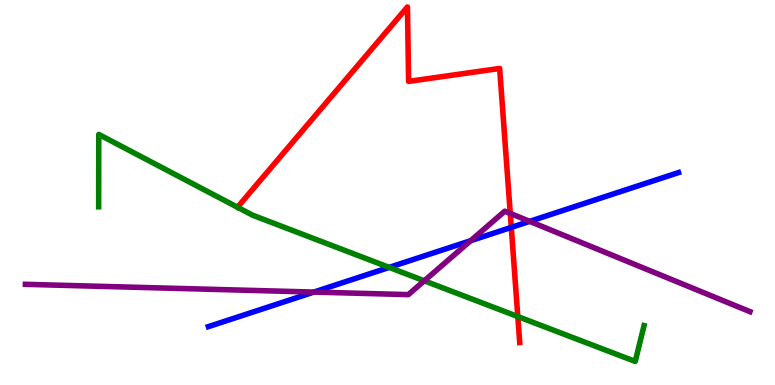[{'lines': ['blue', 'red'], 'intersections': [{'x': 6.6, 'y': 4.09}]}, {'lines': ['green', 'red'], 'intersections': [{'x': 6.68, 'y': 1.78}]}, {'lines': ['purple', 'red'], 'intersections': [{'x': 6.58, 'y': 4.46}]}, {'lines': ['blue', 'green'], 'intersections': [{'x': 5.02, 'y': 3.05}]}, {'lines': ['blue', 'purple'], 'intersections': [{'x': 4.05, 'y': 2.41}, {'x': 6.07, 'y': 3.75}, {'x': 6.83, 'y': 4.25}]}, {'lines': ['green', 'purple'], 'intersections': [{'x': 5.47, 'y': 2.71}]}]